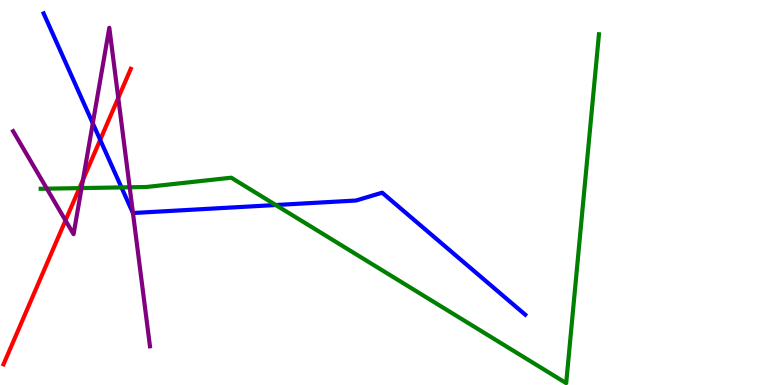[{'lines': ['blue', 'red'], 'intersections': [{'x': 1.29, 'y': 6.37}]}, {'lines': ['green', 'red'], 'intersections': [{'x': 1.02, 'y': 5.11}]}, {'lines': ['purple', 'red'], 'intersections': [{'x': 0.845, 'y': 4.27}, {'x': 1.07, 'y': 5.33}, {'x': 1.53, 'y': 7.46}]}, {'lines': ['blue', 'green'], 'intersections': [{'x': 1.57, 'y': 5.13}, {'x': 3.56, 'y': 4.67}]}, {'lines': ['blue', 'purple'], 'intersections': [{'x': 1.2, 'y': 6.8}, {'x': 1.72, 'y': 4.47}]}, {'lines': ['green', 'purple'], 'intersections': [{'x': 0.605, 'y': 5.1}, {'x': 1.05, 'y': 5.11}, {'x': 1.67, 'y': 5.14}]}]